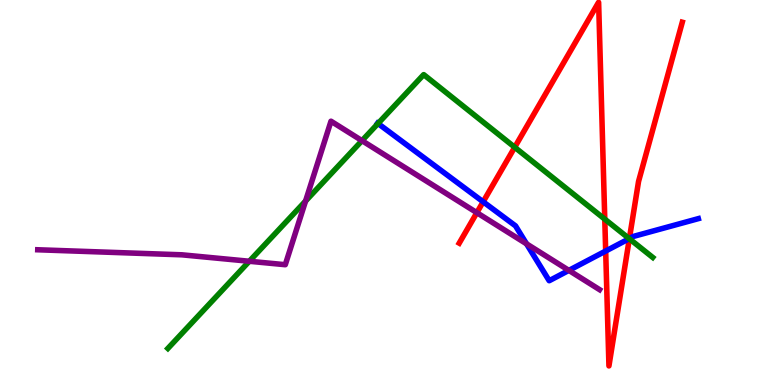[{'lines': ['blue', 'red'], 'intersections': [{'x': 6.23, 'y': 4.76}, {'x': 7.82, 'y': 3.48}, {'x': 8.12, 'y': 3.8}]}, {'lines': ['green', 'red'], 'intersections': [{'x': 6.64, 'y': 6.18}, {'x': 7.8, 'y': 4.31}, {'x': 8.12, 'y': 3.8}]}, {'lines': ['purple', 'red'], 'intersections': [{'x': 6.15, 'y': 4.48}]}, {'lines': ['blue', 'green'], 'intersections': [{'x': 4.88, 'y': 6.79}, {'x': 8.12, 'y': 3.8}]}, {'lines': ['blue', 'purple'], 'intersections': [{'x': 6.79, 'y': 3.67}, {'x': 7.34, 'y': 2.98}]}, {'lines': ['green', 'purple'], 'intersections': [{'x': 3.22, 'y': 3.21}, {'x': 3.94, 'y': 4.78}, {'x': 4.67, 'y': 6.35}]}]